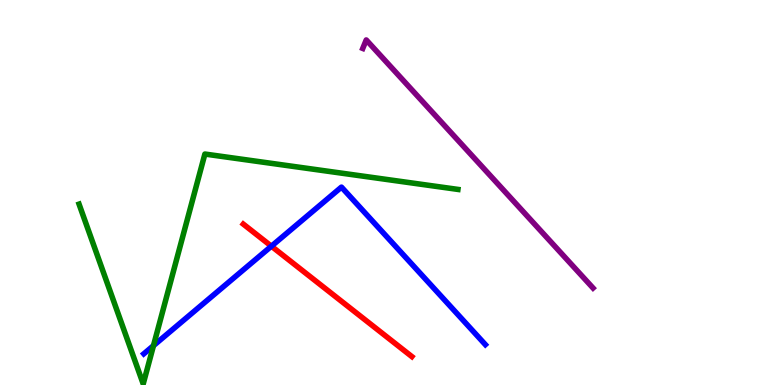[{'lines': ['blue', 'red'], 'intersections': [{'x': 3.5, 'y': 3.61}]}, {'lines': ['green', 'red'], 'intersections': []}, {'lines': ['purple', 'red'], 'intersections': []}, {'lines': ['blue', 'green'], 'intersections': [{'x': 1.98, 'y': 1.02}]}, {'lines': ['blue', 'purple'], 'intersections': []}, {'lines': ['green', 'purple'], 'intersections': []}]